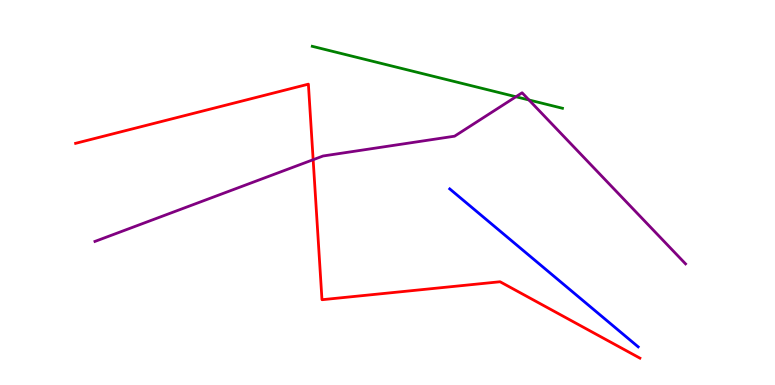[{'lines': ['blue', 'red'], 'intersections': []}, {'lines': ['green', 'red'], 'intersections': []}, {'lines': ['purple', 'red'], 'intersections': [{'x': 4.04, 'y': 5.85}]}, {'lines': ['blue', 'green'], 'intersections': []}, {'lines': ['blue', 'purple'], 'intersections': []}, {'lines': ['green', 'purple'], 'intersections': [{'x': 6.66, 'y': 7.49}, {'x': 6.83, 'y': 7.4}]}]